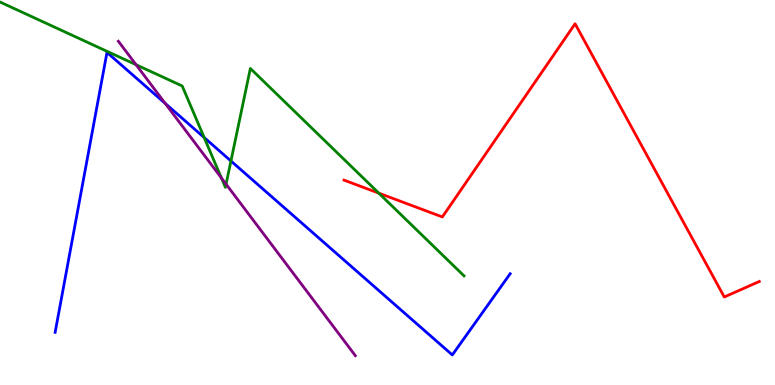[{'lines': ['blue', 'red'], 'intersections': []}, {'lines': ['green', 'red'], 'intersections': [{'x': 4.89, 'y': 4.98}]}, {'lines': ['purple', 'red'], 'intersections': []}, {'lines': ['blue', 'green'], 'intersections': [{'x': 2.63, 'y': 6.43}, {'x': 2.98, 'y': 5.82}]}, {'lines': ['blue', 'purple'], 'intersections': [{'x': 2.13, 'y': 7.31}]}, {'lines': ['green', 'purple'], 'intersections': [{'x': 1.76, 'y': 8.32}, {'x': 2.86, 'y': 5.38}, {'x': 2.92, 'y': 5.22}]}]